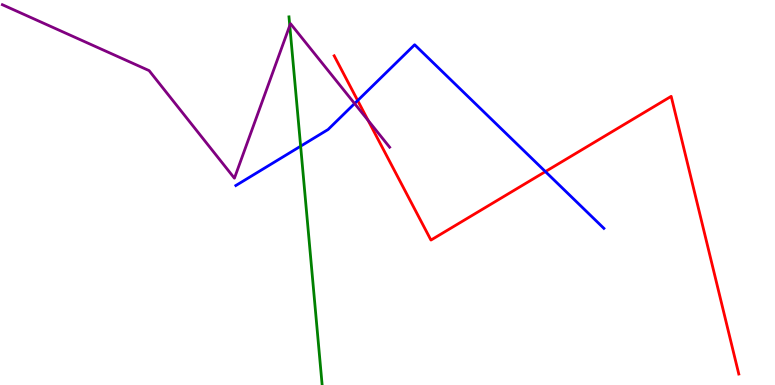[{'lines': ['blue', 'red'], 'intersections': [{'x': 4.62, 'y': 7.39}, {'x': 7.04, 'y': 5.54}]}, {'lines': ['green', 'red'], 'intersections': []}, {'lines': ['purple', 'red'], 'intersections': [{'x': 4.75, 'y': 6.87}]}, {'lines': ['blue', 'green'], 'intersections': [{'x': 3.88, 'y': 6.2}]}, {'lines': ['blue', 'purple'], 'intersections': [{'x': 4.58, 'y': 7.31}]}, {'lines': ['green', 'purple'], 'intersections': [{'x': 3.74, 'y': 9.34}]}]